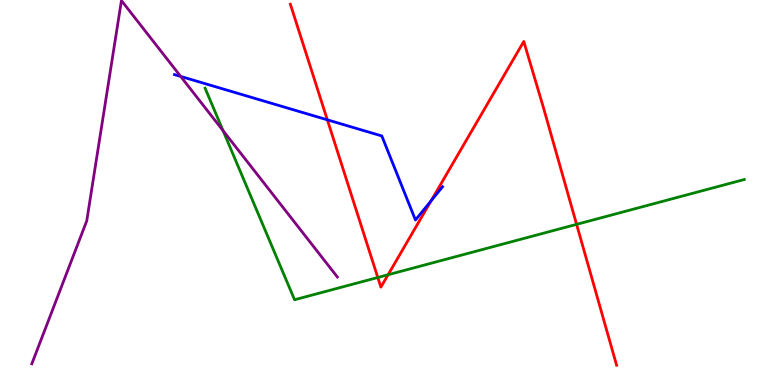[{'lines': ['blue', 'red'], 'intersections': [{'x': 4.22, 'y': 6.89}, {'x': 5.56, 'y': 4.79}]}, {'lines': ['green', 'red'], 'intersections': [{'x': 4.87, 'y': 2.79}, {'x': 5.01, 'y': 2.86}, {'x': 7.44, 'y': 4.17}]}, {'lines': ['purple', 'red'], 'intersections': []}, {'lines': ['blue', 'green'], 'intersections': []}, {'lines': ['blue', 'purple'], 'intersections': [{'x': 2.33, 'y': 8.01}]}, {'lines': ['green', 'purple'], 'intersections': [{'x': 2.88, 'y': 6.61}]}]